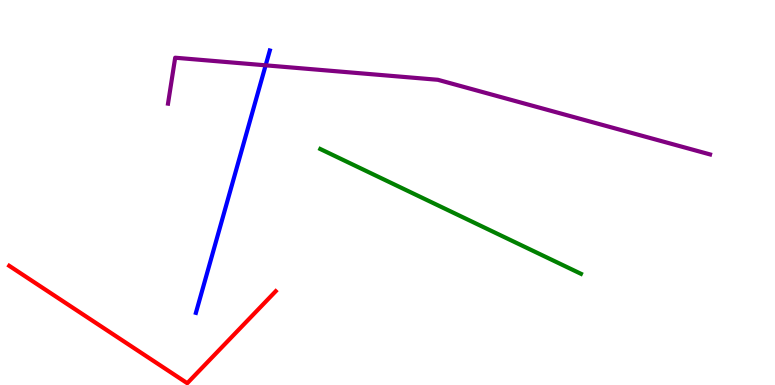[{'lines': ['blue', 'red'], 'intersections': []}, {'lines': ['green', 'red'], 'intersections': []}, {'lines': ['purple', 'red'], 'intersections': []}, {'lines': ['blue', 'green'], 'intersections': []}, {'lines': ['blue', 'purple'], 'intersections': [{'x': 3.43, 'y': 8.3}]}, {'lines': ['green', 'purple'], 'intersections': []}]